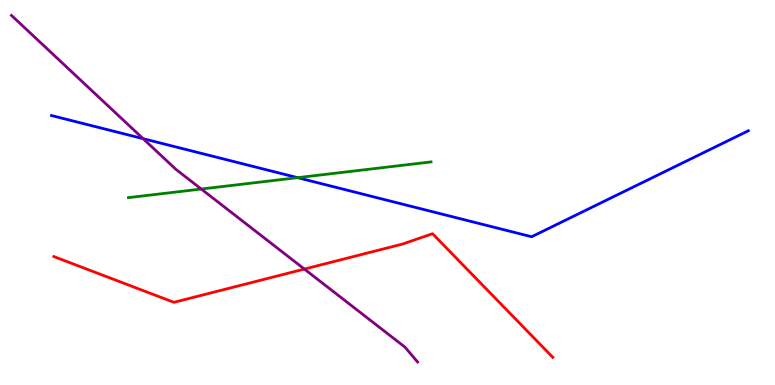[{'lines': ['blue', 'red'], 'intersections': []}, {'lines': ['green', 'red'], 'intersections': []}, {'lines': ['purple', 'red'], 'intersections': [{'x': 3.93, 'y': 3.01}]}, {'lines': ['blue', 'green'], 'intersections': [{'x': 3.84, 'y': 5.39}]}, {'lines': ['blue', 'purple'], 'intersections': [{'x': 1.85, 'y': 6.4}]}, {'lines': ['green', 'purple'], 'intersections': [{'x': 2.6, 'y': 5.09}]}]